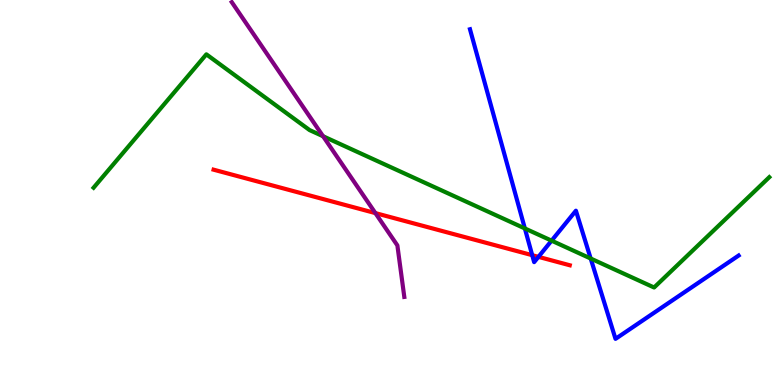[{'lines': ['blue', 'red'], 'intersections': [{'x': 6.87, 'y': 3.37}, {'x': 6.95, 'y': 3.33}]}, {'lines': ['green', 'red'], 'intersections': []}, {'lines': ['purple', 'red'], 'intersections': [{'x': 4.84, 'y': 4.46}]}, {'lines': ['blue', 'green'], 'intersections': [{'x': 6.77, 'y': 4.07}, {'x': 7.12, 'y': 3.75}, {'x': 7.62, 'y': 3.29}]}, {'lines': ['blue', 'purple'], 'intersections': []}, {'lines': ['green', 'purple'], 'intersections': [{'x': 4.17, 'y': 6.46}]}]